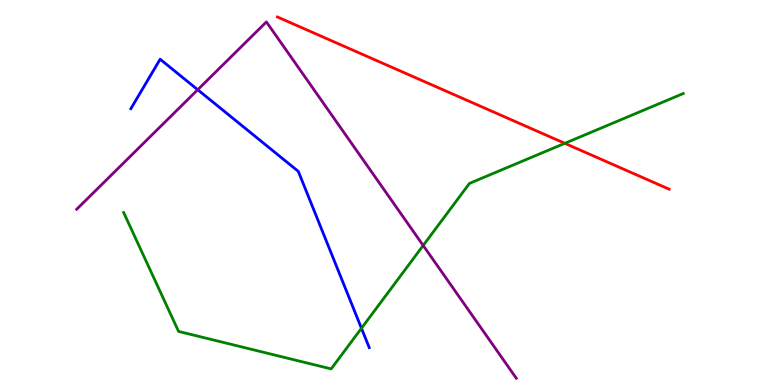[{'lines': ['blue', 'red'], 'intersections': []}, {'lines': ['green', 'red'], 'intersections': [{'x': 7.29, 'y': 6.28}]}, {'lines': ['purple', 'red'], 'intersections': []}, {'lines': ['blue', 'green'], 'intersections': [{'x': 4.66, 'y': 1.47}]}, {'lines': ['blue', 'purple'], 'intersections': [{'x': 2.55, 'y': 7.67}]}, {'lines': ['green', 'purple'], 'intersections': [{'x': 5.46, 'y': 3.62}]}]